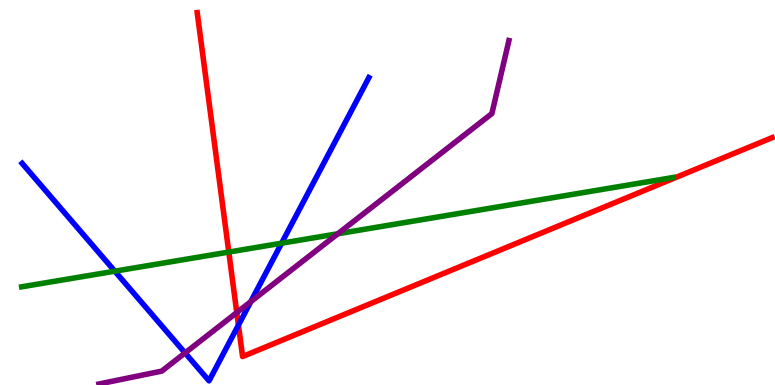[{'lines': ['blue', 'red'], 'intersections': [{'x': 3.08, 'y': 1.56}]}, {'lines': ['green', 'red'], 'intersections': [{'x': 2.95, 'y': 3.45}]}, {'lines': ['purple', 'red'], 'intersections': [{'x': 3.06, 'y': 1.88}]}, {'lines': ['blue', 'green'], 'intersections': [{'x': 1.48, 'y': 2.96}, {'x': 3.63, 'y': 3.68}]}, {'lines': ['blue', 'purple'], 'intersections': [{'x': 2.39, 'y': 0.833}, {'x': 3.24, 'y': 2.16}]}, {'lines': ['green', 'purple'], 'intersections': [{'x': 4.36, 'y': 3.93}]}]